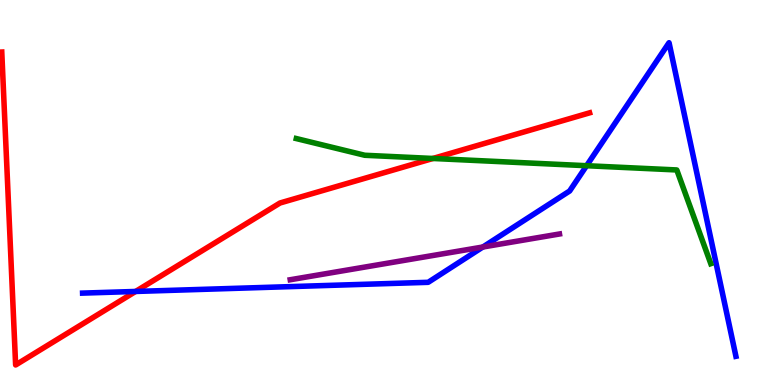[{'lines': ['blue', 'red'], 'intersections': [{'x': 1.75, 'y': 2.43}]}, {'lines': ['green', 'red'], 'intersections': [{'x': 5.59, 'y': 5.88}]}, {'lines': ['purple', 'red'], 'intersections': []}, {'lines': ['blue', 'green'], 'intersections': [{'x': 7.57, 'y': 5.7}]}, {'lines': ['blue', 'purple'], 'intersections': [{'x': 6.23, 'y': 3.58}]}, {'lines': ['green', 'purple'], 'intersections': []}]